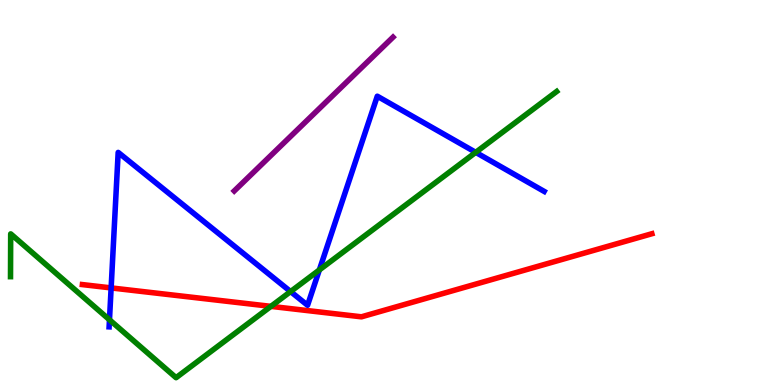[{'lines': ['blue', 'red'], 'intersections': [{'x': 1.43, 'y': 2.52}]}, {'lines': ['green', 'red'], 'intersections': [{'x': 3.5, 'y': 2.04}]}, {'lines': ['purple', 'red'], 'intersections': []}, {'lines': ['blue', 'green'], 'intersections': [{'x': 1.41, 'y': 1.69}, {'x': 3.75, 'y': 2.43}, {'x': 4.12, 'y': 2.99}, {'x': 6.14, 'y': 6.04}]}, {'lines': ['blue', 'purple'], 'intersections': []}, {'lines': ['green', 'purple'], 'intersections': []}]